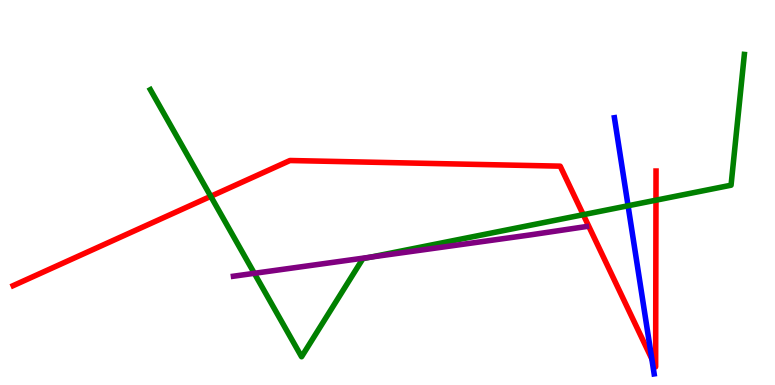[{'lines': ['blue', 'red'], 'intersections': [{'x': 8.41, 'y': 0.679}]}, {'lines': ['green', 'red'], 'intersections': [{'x': 2.72, 'y': 4.9}, {'x': 7.53, 'y': 4.42}, {'x': 8.46, 'y': 4.8}]}, {'lines': ['purple', 'red'], 'intersections': []}, {'lines': ['blue', 'green'], 'intersections': [{'x': 8.1, 'y': 4.66}]}, {'lines': ['blue', 'purple'], 'intersections': []}, {'lines': ['green', 'purple'], 'intersections': [{'x': 3.28, 'y': 2.9}, {'x': 4.78, 'y': 3.32}]}]